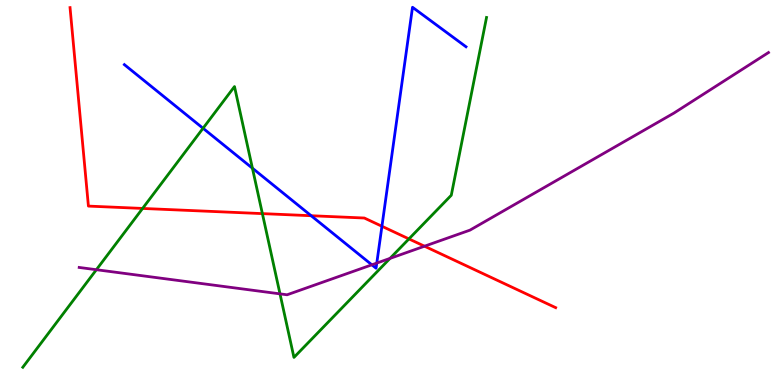[{'lines': ['blue', 'red'], 'intersections': [{'x': 4.01, 'y': 4.4}, {'x': 4.93, 'y': 4.12}]}, {'lines': ['green', 'red'], 'intersections': [{'x': 1.84, 'y': 4.59}, {'x': 3.39, 'y': 4.45}, {'x': 5.28, 'y': 3.79}]}, {'lines': ['purple', 'red'], 'intersections': [{'x': 5.48, 'y': 3.6}]}, {'lines': ['blue', 'green'], 'intersections': [{'x': 2.62, 'y': 6.67}, {'x': 3.26, 'y': 5.63}]}, {'lines': ['blue', 'purple'], 'intersections': [{'x': 4.8, 'y': 3.12}, {'x': 4.86, 'y': 3.17}]}, {'lines': ['green', 'purple'], 'intersections': [{'x': 1.24, 'y': 2.99}, {'x': 3.61, 'y': 2.37}, {'x': 5.03, 'y': 3.29}]}]